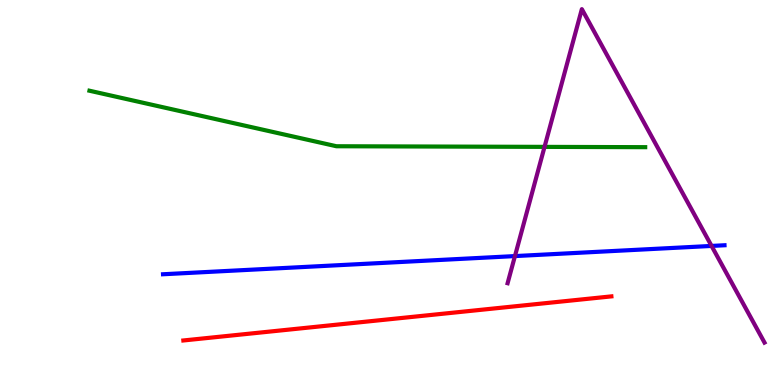[{'lines': ['blue', 'red'], 'intersections': []}, {'lines': ['green', 'red'], 'intersections': []}, {'lines': ['purple', 'red'], 'intersections': []}, {'lines': ['blue', 'green'], 'intersections': []}, {'lines': ['blue', 'purple'], 'intersections': [{'x': 6.64, 'y': 3.35}, {'x': 9.18, 'y': 3.61}]}, {'lines': ['green', 'purple'], 'intersections': [{'x': 7.03, 'y': 6.19}]}]